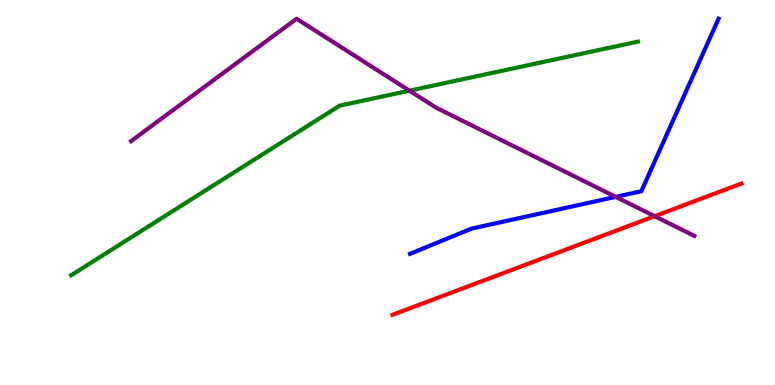[{'lines': ['blue', 'red'], 'intersections': []}, {'lines': ['green', 'red'], 'intersections': []}, {'lines': ['purple', 'red'], 'intersections': [{'x': 8.45, 'y': 4.38}]}, {'lines': ['blue', 'green'], 'intersections': []}, {'lines': ['blue', 'purple'], 'intersections': [{'x': 7.94, 'y': 4.89}]}, {'lines': ['green', 'purple'], 'intersections': [{'x': 5.28, 'y': 7.64}]}]